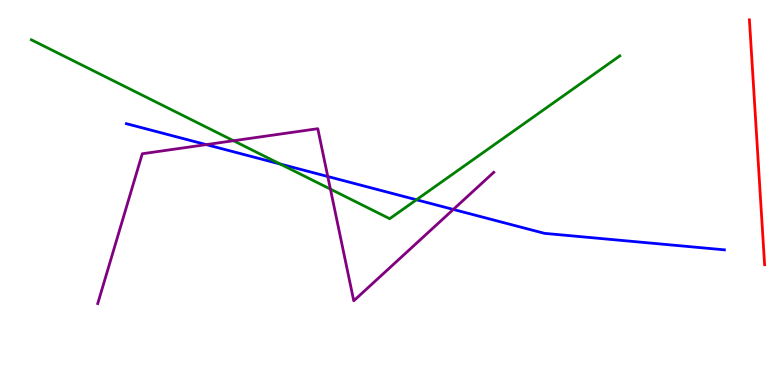[{'lines': ['blue', 'red'], 'intersections': []}, {'lines': ['green', 'red'], 'intersections': []}, {'lines': ['purple', 'red'], 'intersections': []}, {'lines': ['blue', 'green'], 'intersections': [{'x': 3.61, 'y': 5.74}, {'x': 5.37, 'y': 4.81}]}, {'lines': ['blue', 'purple'], 'intersections': [{'x': 2.66, 'y': 6.24}, {'x': 4.23, 'y': 5.42}, {'x': 5.85, 'y': 4.56}]}, {'lines': ['green', 'purple'], 'intersections': [{'x': 3.01, 'y': 6.34}, {'x': 4.26, 'y': 5.09}]}]